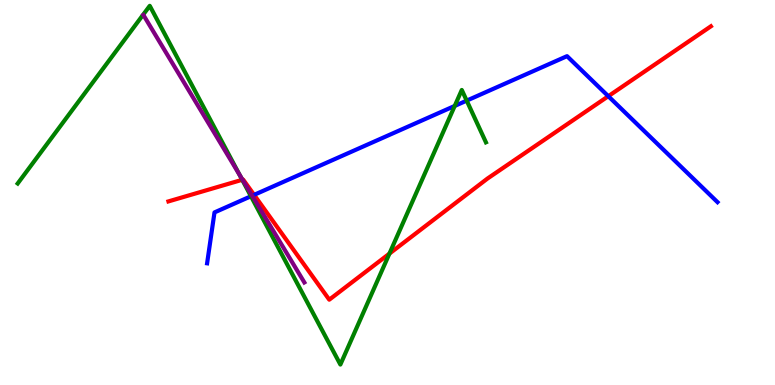[{'lines': ['blue', 'red'], 'intersections': [{'x': 3.28, 'y': 4.94}, {'x': 7.85, 'y': 7.5}]}, {'lines': ['green', 'red'], 'intersections': [{'x': 3.13, 'y': 5.33}, {'x': 5.02, 'y': 3.41}]}, {'lines': ['purple', 'red'], 'intersections': [{'x': 3.13, 'y': 5.33}]}, {'lines': ['blue', 'green'], 'intersections': [{'x': 3.24, 'y': 4.9}, {'x': 5.87, 'y': 7.25}, {'x': 6.02, 'y': 7.39}]}, {'lines': ['blue', 'purple'], 'intersections': [{'x': 3.25, 'y': 4.92}]}, {'lines': ['green', 'purple'], 'intersections': [{'x': 3.09, 'y': 5.47}]}]